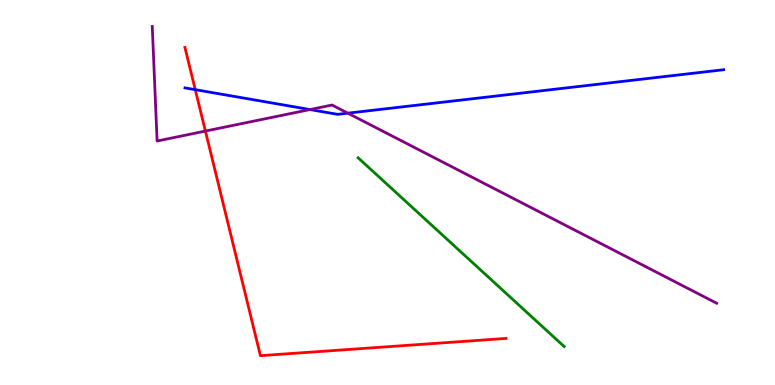[{'lines': ['blue', 'red'], 'intersections': [{'x': 2.52, 'y': 7.67}]}, {'lines': ['green', 'red'], 'intersections': []}, {'lines': ['purple', 'red'], 'intersections': [{'x': 2.65, 'y': 6.6}]}, {'lines': ['blue', 'green'], 'intersections': []}, {'lines': ['blue', 'purple'], 'intersections': [{'x': 4.0, 'y': 7.15}, {'x': 4.49, 'y': 7.06}]}, {'lines': ['green', 'purple'], 'intersections': []}]